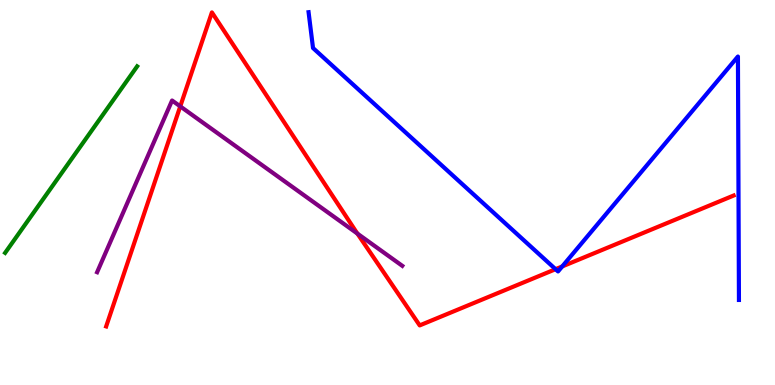[{'lines': ['blue', 'red'], 'intersections': [{'x': 7.17, 'y': 3.01}, {'x': 7.25, 'y': 3.08}]}, {'lines': ['green', 'red'], 'intersections': []}, {'lines': ['purple', 'red'], 'intersections': [{'x': 2.33, 'y': 7.24}, {'x': 4.61, 'y': 3.93}]}, {'lines': ['blue', 'green'], 'intersections': []}, {'lines': ['blue', 'purple'], 'intersections': []}, {'lines': ['green', 'purple'], 'intersections': []}]